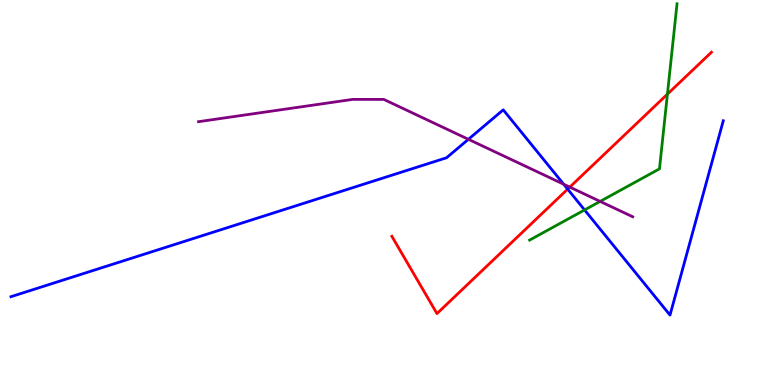[{'lines': ['blue', 'red'], 'intersections': [{'x': 7.32, 'y': 5.09}]}, {'lines': ['green', 'red'], 'intersections': [{'x': 8.61, 'y': 7.55}]}, {'lines': ['purple', 'red'], 'intersections': [{'x': 7.35, 'y': 5.14}]}, {'lines': ['blue', 'green'], 'intersections': [{'x': 7.54, 'y': 4.55}]}, {'lines': ['blue', 'purple'], 'intersections': [{'x': 6.04, 'y': 6.38}, {'x': 7.27, 'y': 5.22}]}, {'lines': ['green', 'purple'], 'intersections': [{'x': 7.74, 'y': 4.77}]}]